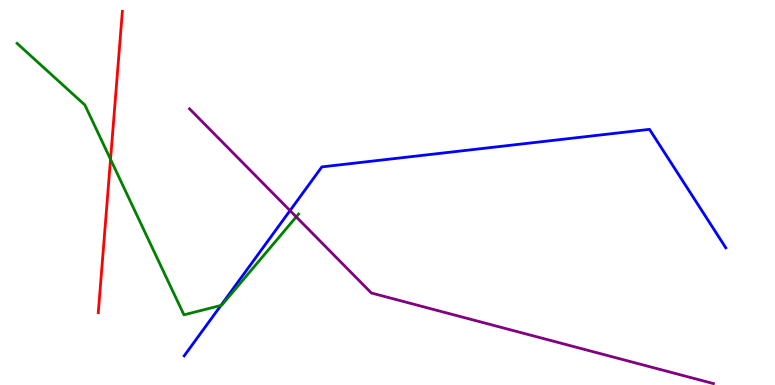[{'lines': ['blue', 'red'], 'intersections': []}, {'lines': ['green', 'red'], 'intersections': [{'x': 1.43, 'y': 5.86}]}, {'lines': ['purple', 'red'], 'intersections': []}, {'lines': ['blue', 'green'], 'intersections': [{'x': 2.85, 'y': 2.07}]}, {'lines': ['blue', 'purple'], 'intersections': [{'x': 3.74, 'y': 4.53}]}, {'lines': ['green', 'purple'], 'intersections': [{'x': 3.82, 'y': 4.37}]}]